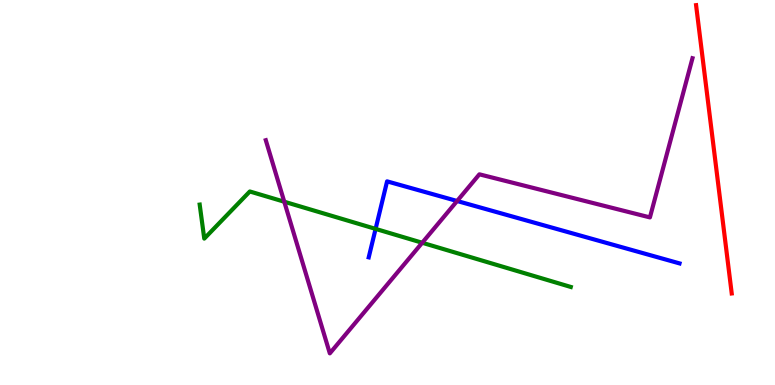[{'lines': ['blue', 'red'], 'intersections': []}, {'lines': ['green', 'red'], 'intersections': []}, {'lines': ['purple', 'red'], 'intersections': []}, {'lines': ['blue', 'green'], 'intersections': [{'x': 4.85, 'y': 4.05}]}, {'lines': ['blue', 'purple'], 'intersections': [{'x': 5.9, 'y': 4.78}]}, {'lines': ['green', 'purple'], 'intersections': [{'x': 3.67, 'y': 4.76}, {'x': 5.45, 'y': 3.69}]}]